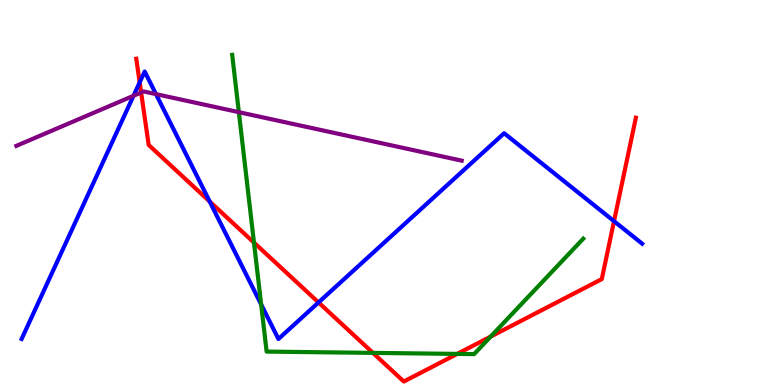[{'lines': ['blue', 'red'], 'intersections': [{'x': 1.8, 'y': 7.86}, {'x': 2.71, 'y': 4.77}, {'x': 4.11, 'y': 2.14}, {'x': 7.92, 'y': 4.26}]}, {'lines': ['green', 'red'], 'intersections': [{'x': 3.28, 'y': 3.7}, {'x': 4.81, 'y': 0.834}, {'x': 5.9, 'y': 0.808}, {'x': 6.33, 'y': 1.26}]}, {'lines': ['purple', 'red'], 'intersections': [{'x': 1.82, 'y': 7.6}]}, {'lines': ['blue', 'green'], 'intersections': [{'x': 3.37, 'y': 2.09}]}, {'lines': ['blue', 'purple'], 'intersections': [{'x': 1.72, 'y': 7.51}, {'x': 2.01, 'y': 7.56}]}, {'lines': ['green', 'purple'], 'intersections': [{'x': 3.08, 'y': 7.09}]}]